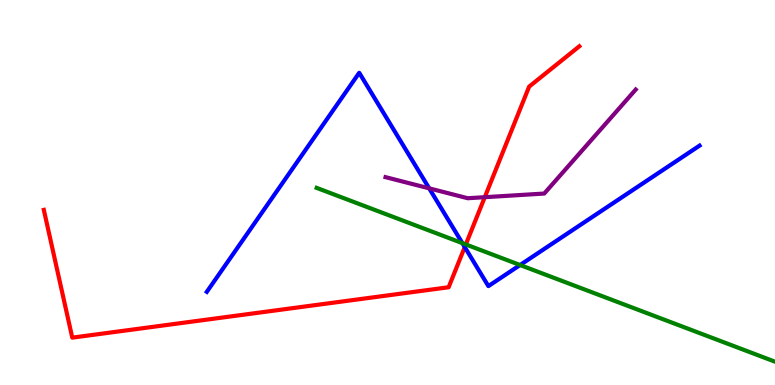[{'lines': ['blue', 'red'], 'intersections': [{'x': 6.0, 'y': 3.58}]}, {'lines': ['green', 'red'], 'intersections': [{'x': 6.01, 'y': 3.65}]}, {'lines': ['purple', 'red'], 'intersections': [{'x': 6.26, 'y': 4.88}]}, {'lines': ['blue', 'green'], 'intersections': [{'x': 5.97, 'y': 3.68}, {'x': 6.71, 'y': 3.12}]}, {'lines': ['blue', 'purple'], 'intersections': [{'x': 5.54, 'y': 5.11}]}, {'lines': ['green', 'purple'], 'intersections': []}]